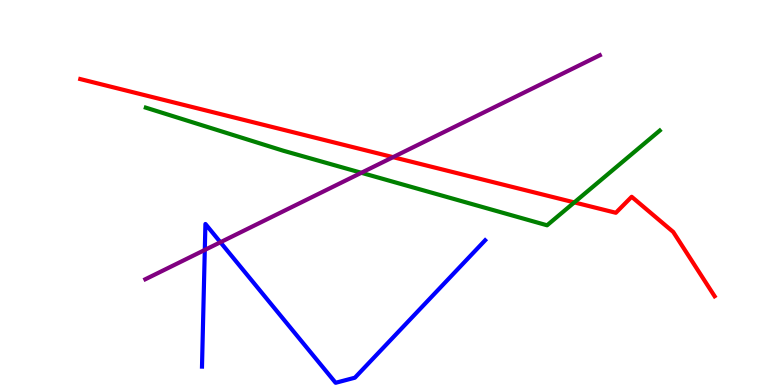[{'lines': ['blue', 'red'], 'intersections': []}, {'lines': ['green', 'red'], 'intersections': [{'x': 7.41, 'y': 4.74}]}, {'lines': ['purple', 'red'], 'intersections': [{'x': 5.07, 'y': 5.92}]}, {'lines': ['blue', 'green'], 'intersections': []}, {'lines': ['blue', 'purple'], 'intersections': [{'x': 2.64, 'y': 3.51}, {'x': 2.84, 'y': 3.71}]}, {'lines': ['green', 'purple'], 'intersections': [{'x': 4.66, 'y': 5.51}]}]